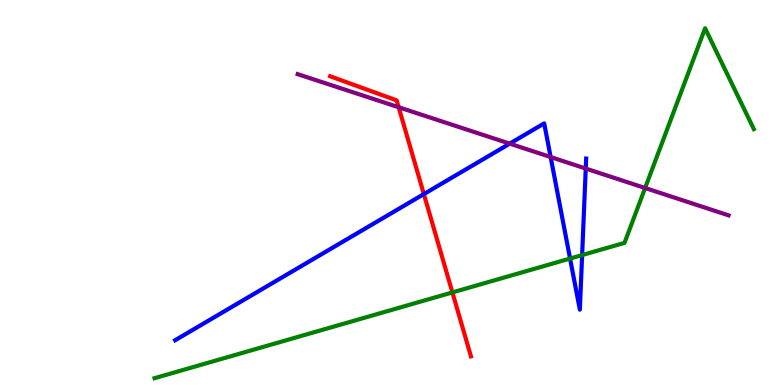[{'lines': ['blue', 'red'], 'intersections': [{'x': 5.47, 'y': 4.96}]}, {'lines': ['green', 'red'], 'intersections': [{'x': 5.84, 'y': 2.4}]}, {'lines': ['purple', 'red'], 'intersections': [{'x': 5.14, 'y': 7.21}]}, {'lines': ['blue', 'green'], 'intersections': [{'x': 7.36, 'y': 3.28}, {'x': 7.51, 'y': 3.37}]}, {'lines': ['blue', 'purple'], 'intersections': [{'x': 6.58, 'y': 6.27}, {'x': 7.11, 'y': 5.92}, {'x': 7.56, 'y': 5.62}]}, {'lines': ['green', 'purple'], 'intersections': [{'x': 8.32, 'y': 5.12}]}]